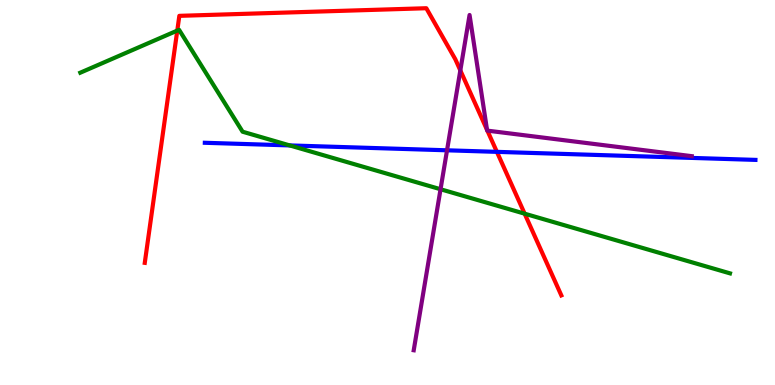[{'lines': ['blue', 'red'], 'intersections': [{'x': 6.41, 'y': 6.06}]}, {'lines': ['green', 'red'], 'intersections': [{'x': 2.29, 'y': 9.21}, {'x': 6.77, 'y': 4.45}]}, {'lines': ['purple', 'red'], 'intersections': [{'x': 5.94, 'y': 8.17}, {'x': 6.28, 'y': 6.63}, {'x': 6.29, 'y': 6.61}]}, {'lines': ['blue', 'green'], 'intersections': [{'x': 3.74, 'y': 6.22}]}, {'lines': ['blue', 'purple'], 'intersections': [{'x': 5.77, 'y': 6.1}]}, {'lines': ['green', 'purple'], 'intersections': [{'x': 5.68, 'y': 5.08}]}]